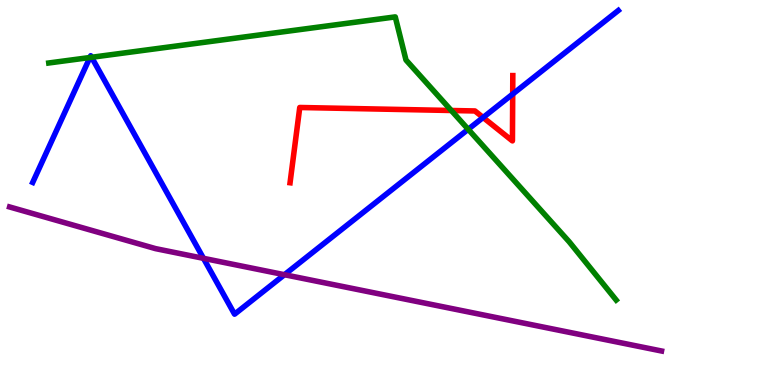[{'lines': ['blue', 'red'], 'intersections': [{'x': 6.23, 'y': 6.95}, {'x': 6.62, 'y': 7.56}]}, {'lines': ['green', 'red'], 'intersections': [{'x': 5.82, 'y': 7.13}]}, {'lines': ['purple', 'red'], 'intersections': []}, {'lines': ['blue', 'green'], 'intersections': [{'x': 1.16, 'y': 8.51}, {'x': 1.18, 'y': 8.51}, {'x': 6.04, 'y': 6.64}]}, {'lines': ['blue', 'purple'], 'intersections': [{'x': 2.63, 'y': 3.29}, {'x': 3.67, 'y': 2.86}]}, {'lines': ['green', 'purple'], 'intersections': []}]